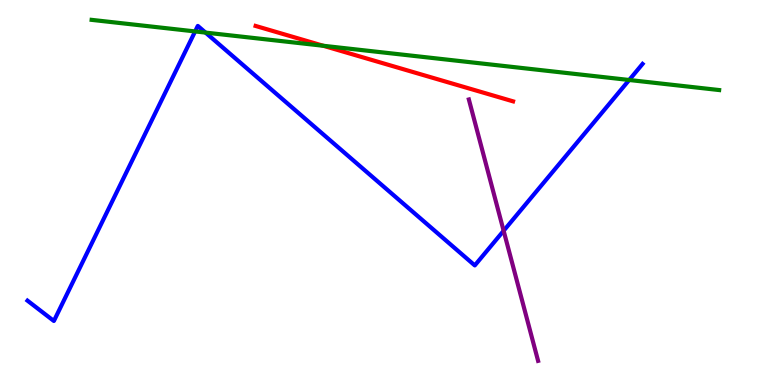[{'lines': ['blue', 'red'], 'intersections': []}, {'lines': ['green', 'red'], 'intersections': [{'x': 4.17, 'y': 8.81}]}, {'lines': ['purple', 'red'], 'intersections': []}, {'lines': ['blue', 'green'], 'intersections': [{'x': 2.52, 'y': 9.18}, {'x': 2.65, 'y': 9.15}, {'x': 8.12, 'y': 7.92}]}, {'lines': ['blue', 'purple'], 'intersections': [{'x': 6.5, 'y': 4.01}]}, {'lines': ['green', 'purple'], 'intersections': []}]